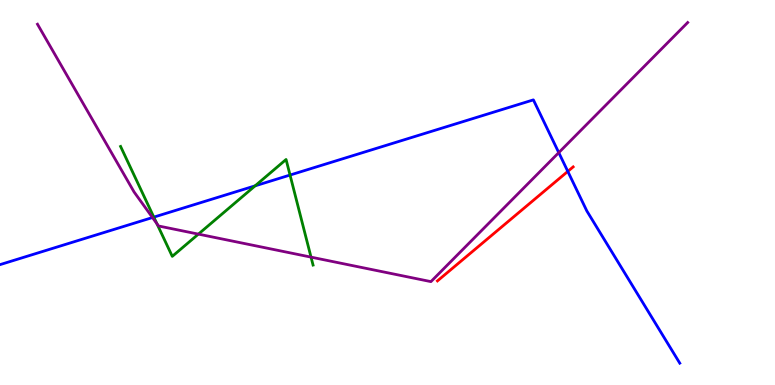[{'lines': ['blue', 'red'], 'intersections': [{'x': 7.33, 'y': 5.55}]}, {'lines': ['green', 'red'], 'intersections': []}, {'lines': ['purple', 'red'], 'intersections': []}, {'lines': ['blue', 'green'], 'intersections': [{'x': 1.98, 'y': 4.36}, {'x': 3.29, 'y': 5.17}, {'x': 3.74, 'y': 5.45}]}, {'lines': ['blue', 'purple'], 'intersections': [{'x': 1.97, 'y': 4.35}, {'x': 7.21, 'y': 6.04}]}, {'lines': ['green', 'purple'], 'intersections': [{'x': 2.02, 'y': 4.19}, {'x': 2.56, 'y': 3.92}, {'x': 4.01, 'y': 3.32}]}]